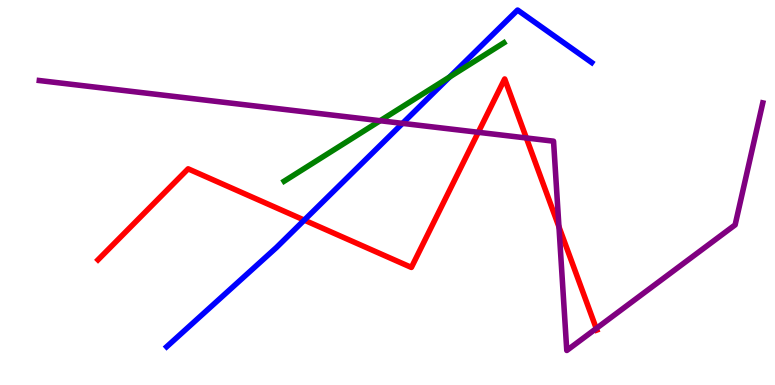[{'lines': ['blue', 'red'], 'intersections': [{'x': 3.93, 'y': 4.28}]}, {'lines': ['green', 'red'], 'intersections': []}, {'lines': ['purple', 'red'], 'intersections': [{'x': 6.17, 'y': 6.56}, {'x': 6.79, 'y': 6.42}, {'x': 7.21, 'y': 4.11}, {'x': 7.69, 'y': 1.47}]}, {'lines': ['blue', 'green'], 'intersections': [{'x': 5.8, 'y': 8.0}]}, {'lines': ['blue', 'purple'], 'intersections': [{'x': 5.19, 'y': 6.8}]}, {'lines': ['green', 'purple'], 'intersections': [{'x': 4.91, 'y': 6.86}]}]